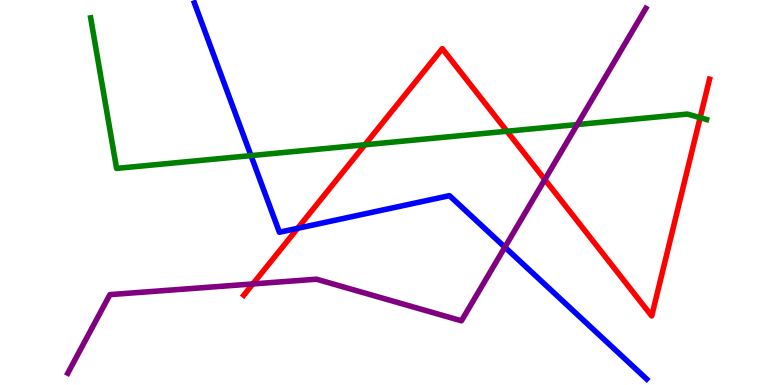[{'lines': ['blue', 'red'], 'intersections': [{'x': 3.84, 'y': 4.07}]}, {'lines': ['green', 'red'], 'intersections': [{'x': 4.71, 'y': 6.24}, {'x': 6.54, 'y': 6.59}, {'x': 9.03, 'y': 6.94}]}, {'lines': ['purple', 'red'], 'intersections': [{'x': 3.26, 'y': 2.62}, {'x': 7.03, 'y': 5.34}]}, {'lines': ['blue', 'green'], 'intersections': [{'x': 3.24, 'y': 5.96}]}, {'lines': ['blue', 'purple'], 'intersections': [{'x': 6.51, 'y': 3.58}]}, {'lines': ['green', 'purple'], 'intersections': [{'x': 7.45, 'y': 6.76}]}]